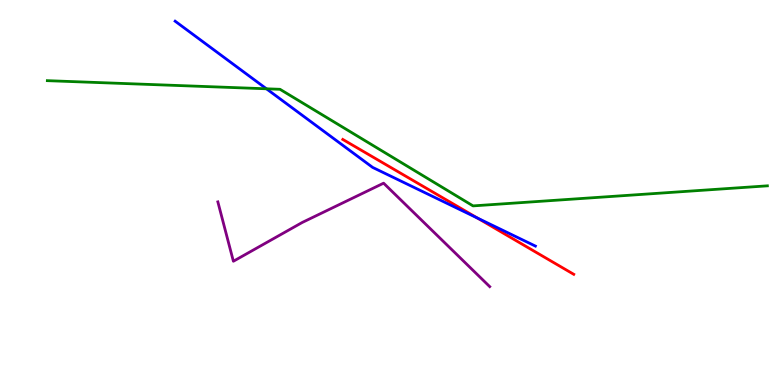[{'lines': ['blue', 'red'], 'intersections': [{'x': 6.16, 'y': 4.34}]}, {'lines': ['green', 'red'], 'intersections': []}, {'lines': ['purple', 'red'], 'intersections': []}, {'lines': ['blue', 'green'], 'intersections': [{'x': 3.44, 'y': 7.69}]}, {'lines': ['blue', 'purple'], 'intersections': []}, {'lines': ['green', 'purple'], 'intersections': []}]